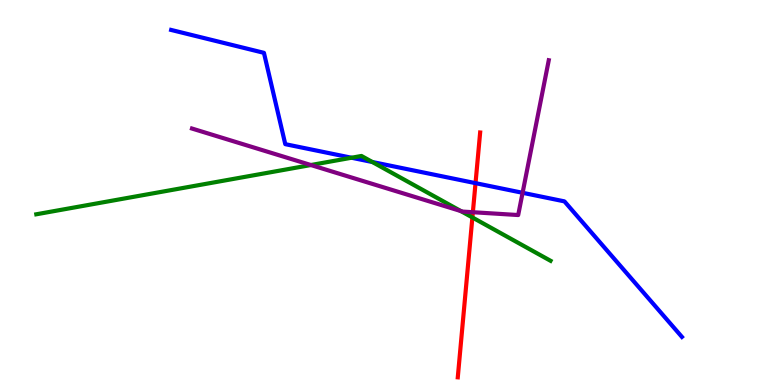[{'lines': ['blue', 'red'], 'intersections': [{'x': 6.14, 'y': 5.24}]}, {'lines': ['green', 'red'], 'intersections': [{'x': 6.1, 'y': 4.35}]}, {'lines': ['purple', 'red'], 'intersections': [{'x': 6.1, 'y': 4.49}]}, {'lines': ['blue', 'green'], 'intersections': [{'x': 4.54, 'y': 5.9}, {'x': 4.8, 'y': 5.79}]}, {'lines': ['blue', 'purple'], 'intersections': [{'x': 6.74, 'y': 4.99}]}, {'lines': ['green', 'purple'], 'intersections': [{'x': 4.01, 'y': 5.71}, {'x': 5.95, 'y': 4.52}]}]